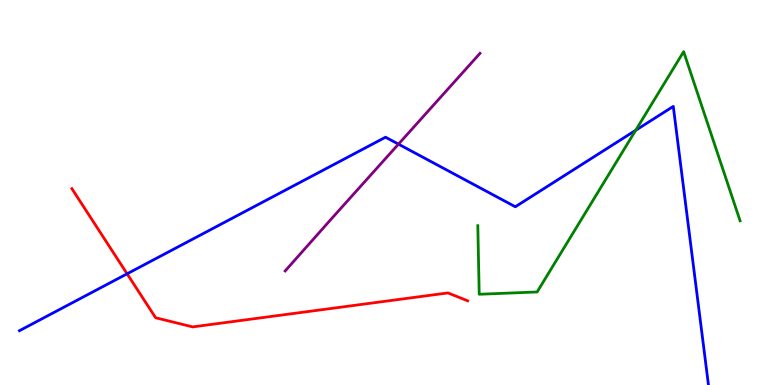[{'lines': ['blue', 'red'], 'intersections': [{'x': 1.64, 'y': 2.89}]}, {'lines': ['green', 'red'], 'intersections': []}, {'lines': ['purple', 'red'], 'intersections': []}, {'lines': ['blue', 'green'], 'intersections': [{'x': 8.2, 'y': 6.62}]}, {'lines': ['blue', 'purple'], 'intersections': [{'x': 5.14, 'y': 6.26}]}, {'lines': ['green', 'purple'], 'intersections': []}]